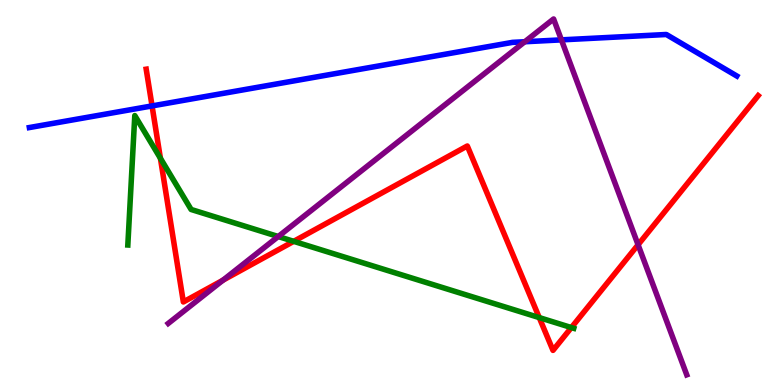[{'lines': ['blue', 'red'], 'intersections': [{'x': 1.96, 'y': 7.25}]}, {'lines': ['green', 'red'], 'intersections': [{'x': 2.07, 'y': 5.89}, {'x': 3.79, 'y': 3.73}, {'x': 6.96, 'y': 1.75}, {'x': 7.37, 'y': 1.49}]}, {'lines': ['purple', 'red'], 'intersections': [{'x': 2.88, 'y': 2.72}, {'x': 8.23, 'y': 3.64}]}, {'lines': ['blue', 'green'], 'intersections': []}, {'lines': ['blue', 'purple'], 'intersections': [{'x': 6.77, 'y': 8.92}, {'x': 7.24, 'y': 8.96}]}, {'lines': ['green', 'purple'], 'intersections': [{'x': 3.59, 'y': 3.86}]}]